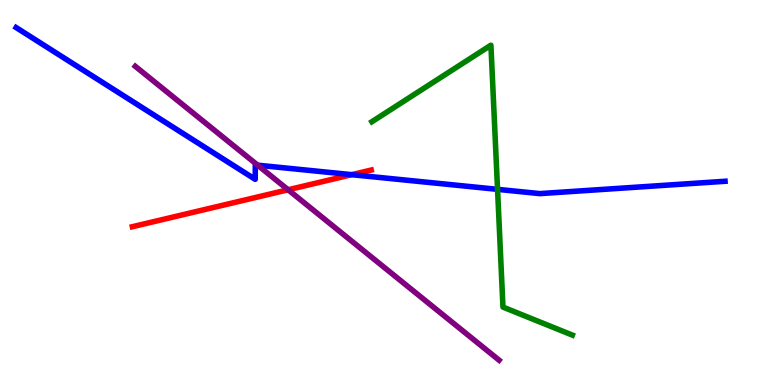[{'lines': ['blue', 'red'], 'intersections': [{'x': 4.54, 'y': 5.46}]}, {'lines': ['green', 'red'], 'intersections': []}, {'lines': ['purple', 'red'], 'intersections': [{'x': 3.72, 'y': 5.07}]}, {'lines': ['blue', 'green'], 'intersections': [{'x': 6.42, 'y': 5.08}]}, {'lines': ['blue', 'purple'], 'intersections': [{'x': 3.32, 'y': 5.71}]}, {'lines': ['green', 'purple'], 'intersections': []}]